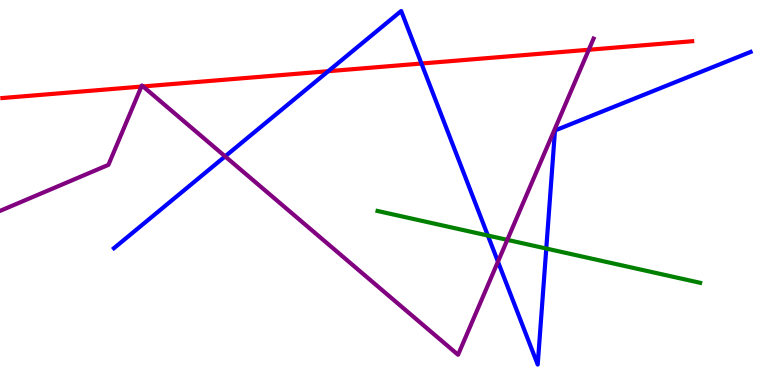[{'lines': ['blue', 'red'], 'intersections': [{'x': 4.24, 'y': 8.15}, {'x': 5.44, 'y': 8.35}]}, {'lines': ['green', 'red'], 'intersections': []}, {'lines': ['purple', 'red'], 'intersections': [{'x': 1.82, 'y': 7.75}, {'x': 1.85, 'y': 7.75}, {'x': 7.6, 'y': 8.71}]}, {'lines': ['blue', 'green'], 'intersections': [{'x': 6.3, 'y': 3.88}, {'x': 7.05, 'y': 3.54}]}, {'lines': ['blue', 'purple'], 'intersections': [{'x': 2.9, 'y': 5.94}, {'x': 6.43, 'y': 3.2}]}, {'lines': ['green', 'purple'], 'intersections': [{'x': 6.55, 'y': 3.77}]}]